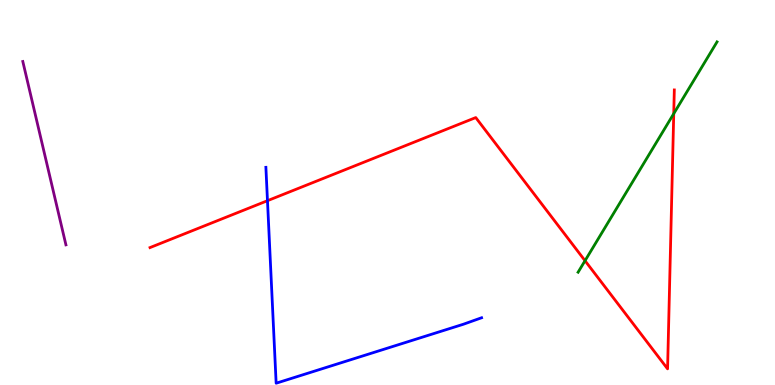[{'lines': ['blue', 'red'], 'intersections': [{'x': 3.45, 'y': 4.79}]}, {'lines': ['green', 'red'], 'intersections': [{'x': 7.55, 'y': 3.23}, {'x': 8.69, 'y': 7.05}]}, {'lines': ['purple', 'red'], 'intersections': []}, {'lines': ['blue', 'green'], 'intersections': []}, {'lines': ['blue', 'purple'], 'intersections': []}, {'lines': ['green', 'purple'], 'intersections': []}]